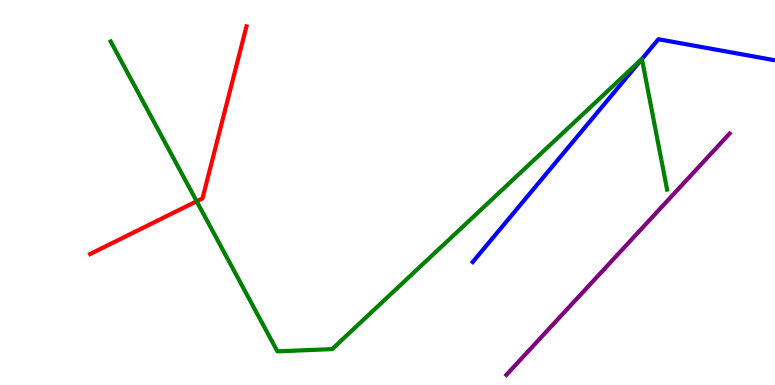[{'lines': ['blue', 'red'], 'intersections': []}, {'lines': ['green', 'red'], 'intersections': [{'x': 2.54, 'y': 4.77}]}, {'lines': ['purple', 'red'], 'intersections': []}, {'lines': ['blue', 'green'], 'intersections': [{'x': 8.28, 'y': 8.47}]}, {'lines': ['blue', 'purple'], 'intersections': []}, {'lines': ['green', 'purple'], 'intersections': []}]